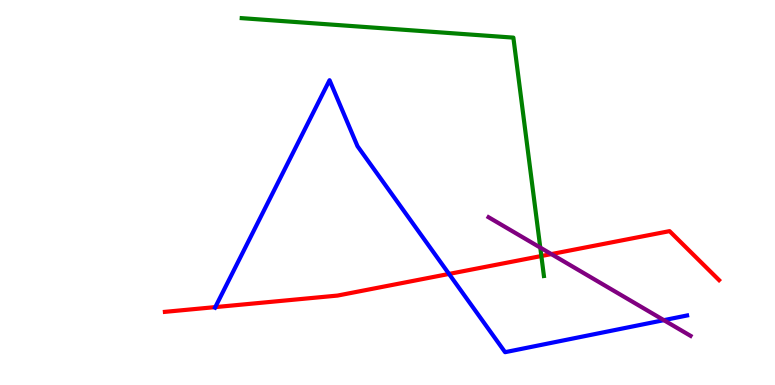[{'lines': ['blue', 'red'], 'intersections': [{'x': 2.78, 'y': 2.02}, {'x': 5.79, 'y': 2.88}]}, {'lines': ['green', 'red'], 'intersections': [{'x': 6.99, 'y': 3.35}]}, {'lines': ['purple', 'red'], 'intersections': [{'x': 7.11, 'y': 3.4}]}, {'lines': ['blue', 'green'], 'intersections': []}, {'lines': ['blue', 'purple'], 'intersections': [{'x': 8.57, 'y': 1.68}]}, {'lines': ['green', 'purple'], 'intersections': [{'x': 6.97, 'y': 3.57}]}]